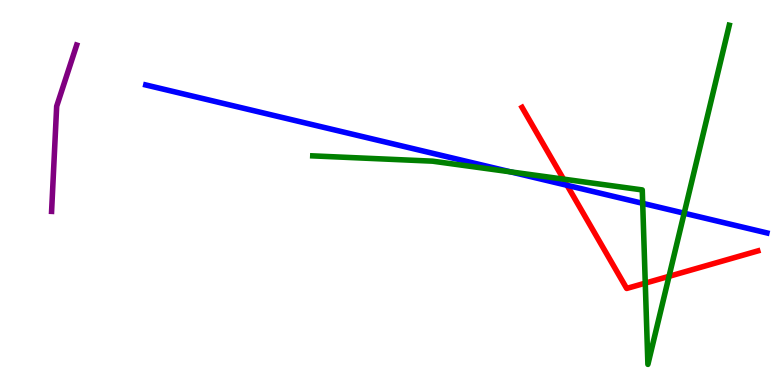[{'lines': ['blue', 'red'], 'intersections': [{'x': 7.32, 'y': 5.19}]}, {'lines': ['green', 'red'], 'intersections': [{'x': 7.27, 'y': 5.35}, {'x': 8.33, 'y': 2.65}, {'x': 8.63, 'y': 2.82}]}, {'lines': ['purple', 'red'], 'intersections': []}, {'lines': ['blue', 'green'], 'intersections': [{'x': 6.59, 'y': 5.54}, {'x': 8.29, 'y': 4.72}, {'x': 8.83, 'y': 4.46}]}, {'lines': ['blue', 'purple'], 'intersections': []}, {'lines': ['green', 'purple'], 'intersections': []}]